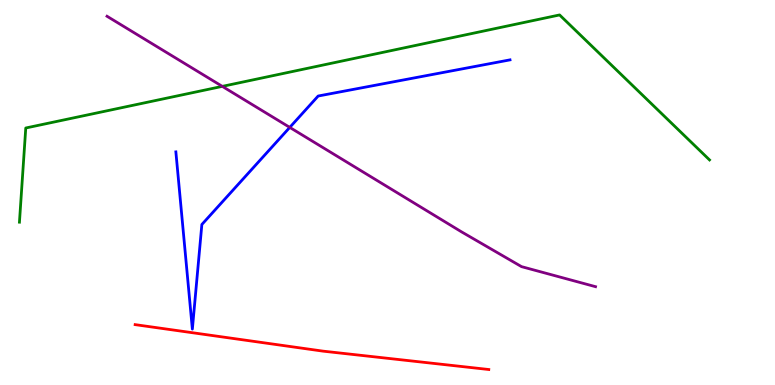[{'lines': ['blue', 'red'], 'intersections': []}, {'lines': ['green', 'red'], 'intersections': []}, {'lines': ['purple', 'red'], 'intersections': []}, {'lines': ['blue', 'green'], 'intersections': []}, {'lines': ['blue', 'purple'], 'intersections': [{'x': 3.74, 'y': 6.69}]}, {'lines': ['green', 'purple'], 'intersections': [{'x': 2.87, 'y': 7.76}]}]